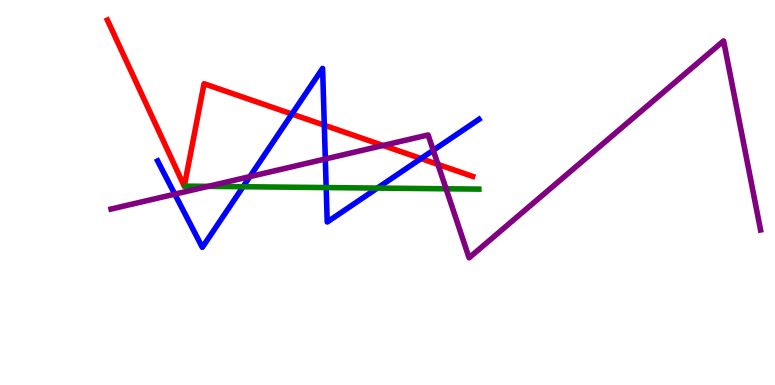[{'lines': ['blue', 'red'], 'intersections': [{'x': 3.77, 'y': 7.04}, {'x': 4.18, 'y': 6.75}, {'x': 5.43, 'y': 5.88}]}, {'lines': ['green', 'red'], 'intersections': []}, {'lines': ['purple', 'red'], 'intersections': [{'x': 4.94, 'y': 6.22}, {'x': 5.65, 'y': 5.73}]}, {'lines': ['blue', 'green'], 'intersections': [{'x': 3.14, 'y': 5.15}, {'x': 4.21, 'y': 5.13}, {'x': 4.87, 'y': 5.11}]}, {'lines': ['blue', 'purple'], 'intersections': [{'x': 2.26, 'y': 4.96}, {'x': 3.22, 'y': 5.41}, {'x': 4.2, 'y': 5.87}, {'x': 5.59, 'y': 6.1}]}, {'lines': ['green', 'purple'], 'intersections': [{'x': 2.69, 'y': 5.16}, {'x': 5.76, 'y': 5.1}]}]